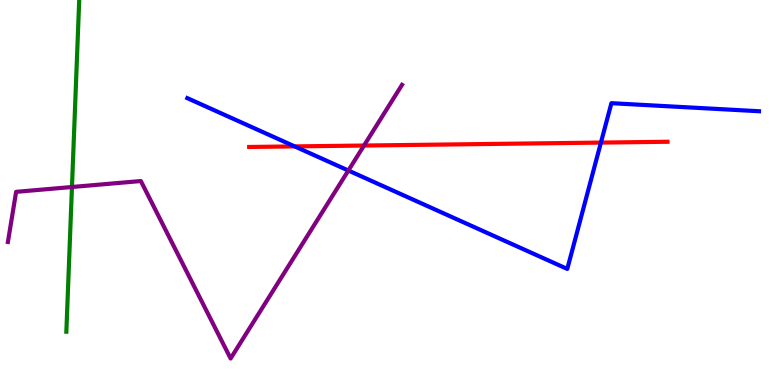[{'lines': ['blue', 'red'], 'intersections': [{'x': 3.8, 'y': 6.2}, {'x': 7.75, 'y': 6.3}]}, {'lines': ['green', 'red'], 'intersections': []}, {'lines': ['purple', 'red'], 'intersections': [{'x': 4.7, 'y': 6.22}]}, {'lines': ['blue', 'green'], 'intersections': []}, {'lines': ['blue', 'purple'], 'intersections': [{'x': 4.49, 'y': 5.57}]}, {'lines': ['green', 'purple'], 'intersections': [{'x': 0.929, 'y': 5.14}]}]